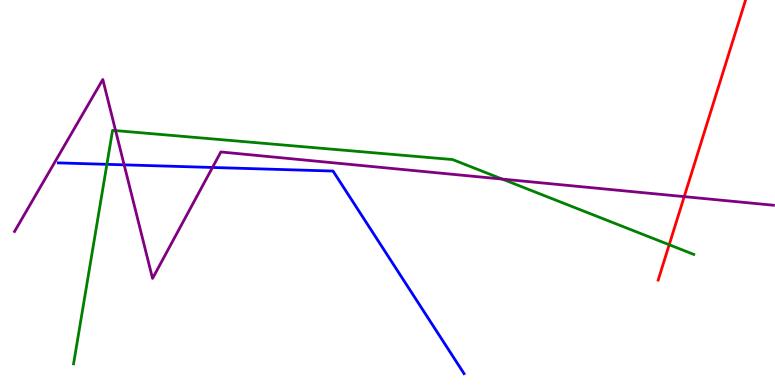[{'lines': ['blue', 'red'], 'intersections': []}, {'lines': ['green', 'red'], 'intersections': [{'x': 8.63, 'y': 3.64}]}, {'lines': ['purple', 'red'], 'intersections': [{'x': 8.83, 'y': 4.89}]}, {'lines': ['blue', 'green'], 'intersections': [{'x': 1.38, 'y': 5.73}]}, {'lines': ['blue', 'purple'], 'intersections': [{'x': 1.6, 'y': 5.72}, {'x': 2.74, 'y': 5.65}]}, {'lines': ['green', 'purple'], 'intersections': [{'x': 1.49, 'y': 6.61}, {'x': 6.48, 'y': 5.35}]}]